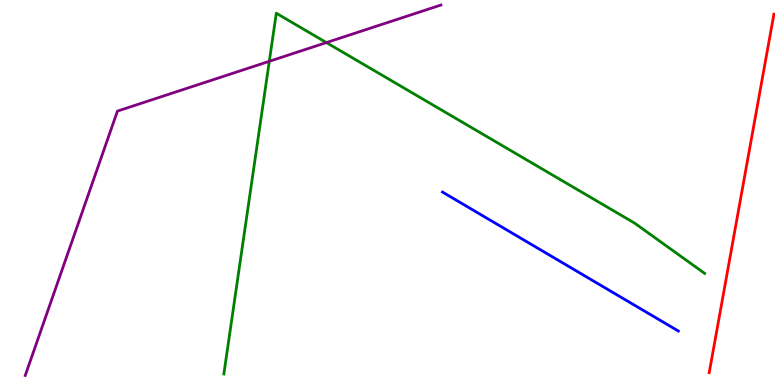[{'lines': ['blue', 'red'], 'intersections': []}, {'lines': ['green', 'red'], 'intersections': []}, {'lines': ['purple', 'red'], 'intersections': []}, {'lines': ['blue', 'green'], 'intersections': []}, {'lines': ['blue', 'purple'], 'intersections': []}, {'lines': ['green', 'purple'], 'intersections': [{'x': 3.47, 'y': 8.41}, {'x': 4.21, 'y': 8.89}]}]